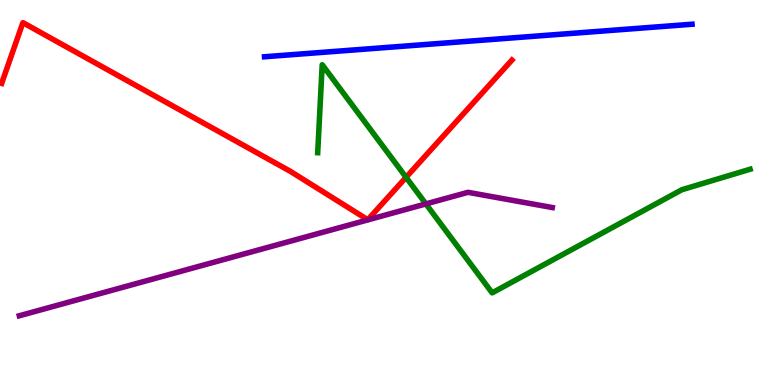[{'lines': ['blue', 'red'], 'intersections': []}, {'lines': ['green', 'red'], 'intersections': [{'x': 5.24, 'y': 5.39}]}, {'lines': ['purple', 'red'], 'intersections': []}, {'lines': ['blue', 'green'], 'intersections': []}, {'lines': ['blue', 'purple'], 'intersections': []}, {'lines': ['green', 'purple'], 'intersections': [{'x': 5.5, 'y': 4.7}]}]